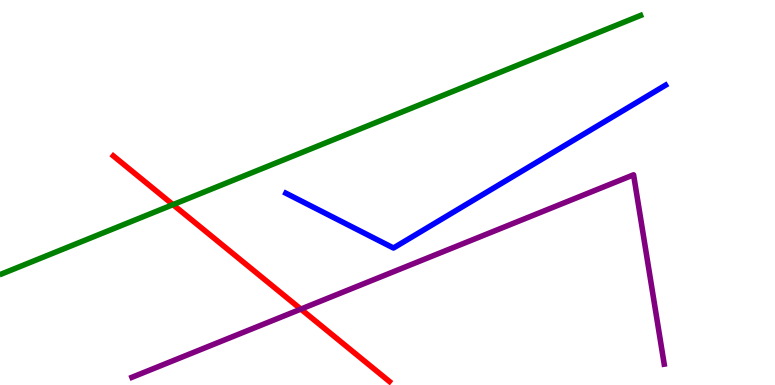[{'lines': ['blue', 'red'], 'intersections': []}, {'lines': ['green', 'red'], 'intersections': [{'x': 2.23, 'y': 4.68}]}, {'lines': ['purple', 'red'], 'intersections': [{'x': 3.88, 'y': 1.97}]}, {'lines': ['blue', 'green'], 'intersections': []}, {'lines': ['blue', 'purple'], 'intersections': []}, {'lines': ['green', 'purple'], 'intersections': []}]